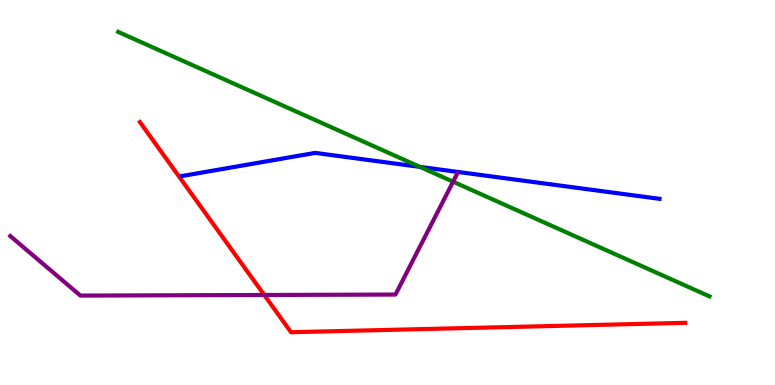[{'lines': ['blue', 'red'], 'intersections': []}, {'lines': ['green', 'red'], 'intersections': []}, {'lines': ['purple', 'red'], 'intersections': [{'x': 3.41, 'y': 2.34}]}, {'lines': ['blue', 'green'], 'intersections': [{'x': 5.42, 'y': 5.67}]}, {'lines': ['blue', 'purple'], 'intersections': []}, {'lines': ['green', 'purple'], 'intersections': [{'x': 5.85, 'y': 5.28}]}]